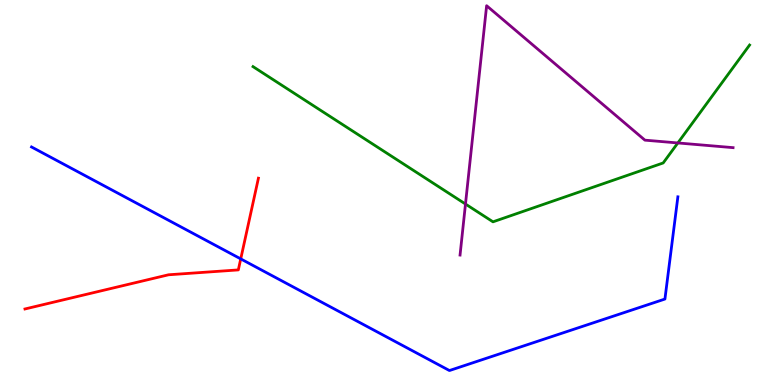[{'lines': ['blue', 'red'], 'intersections': [{'x': 3.11, 'y': 3.28}]}, {'lines': ['green', 'red'], 'intersections': []}, {'lines': ['purple', 'red'], 'intersections': []}, {'lines': ['blue', 'green'], 'intersections': []}, {'lines': ['blue', 'purple'], 'intersections': []}, {'lines': ['green', 'purple'], 'intersections': [{'x': 6.01, 'y': 4.7}, {'x': 8.75, 'y': 6.29}]}]